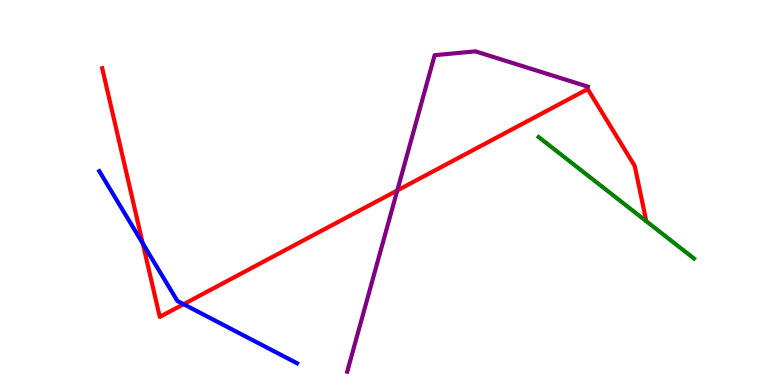[{'lines': ['blue', 'red'], 'intersections': [{'x': 1.84, 'y': 3.68}, {'x': 2.37, 'y': 2.1}]}, {'lines': ['green', 'red'], 'intersections': []}, {'lines': ['purple', 'red'], 'intersections': [{'x': 5.13, 'y': 5.05}]}, {'lines': ['blue', 'green'], 'intersections': []}, {'lines': ['blue', 'purple'], 'intersections': []}, {'lines': ['green', 'purple'], 'intersections': []}]